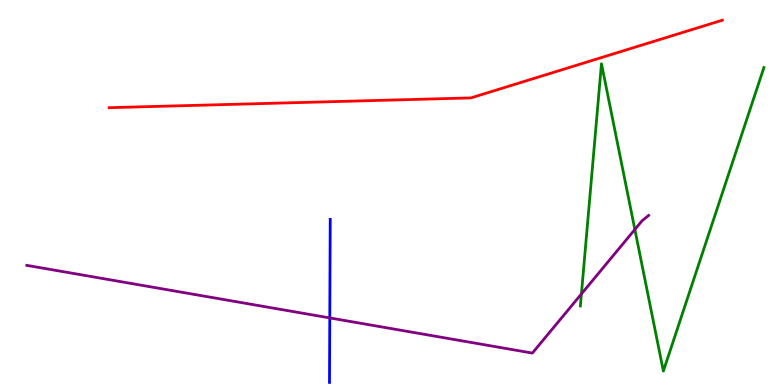[{'lines': ['blue', 'red'], 'intersections': []}, {'lines': ['green', 'red'], 'intersections': []}, {'lines': ['purple', 'red'], 'intersections': []}, {'lines': ['blue', 'green'], 'intersections': []}, {'lines': ['blue', 'purple'], 'intersections': [{'x': 4.26, 'y': 1.74}]}, {'lines': ['green', 'purple'], 'intersections': [{'x': 7.5, 'y': 2.37}, {'x': 8.19, 'y': 4.04}]}]